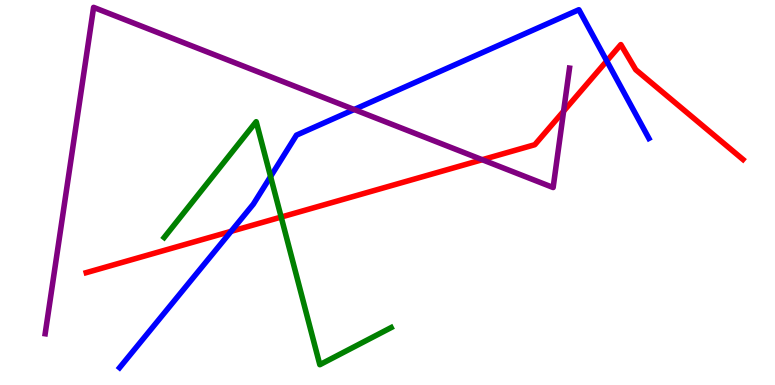[{'lines': ['blue', 'red'], 'intersections': [{'x': 2.98, 'y': 3.99}, {'x': 7.83, 'y': 8.42}]}, {'lines': ['green', 'red'], 'intersections': [{'x': 3.63, 'y': 4.36}]}, {'lines': ['purple', 'red'], 'intersections': [{'x': 6.22, 'y': 5.85}, {'x': 7.27, 'y': 7.11}]}, {'lines': ['blue', 'green'], 'intersections': [{'x': 3.49, 'y': 5.41}]}, {'lines': ['blue', 'purple'], 'intersections': [{'x': 4.57, 'y': 7.16}]}, {'lines': ['green', 'purple'], 'intersections': []}]